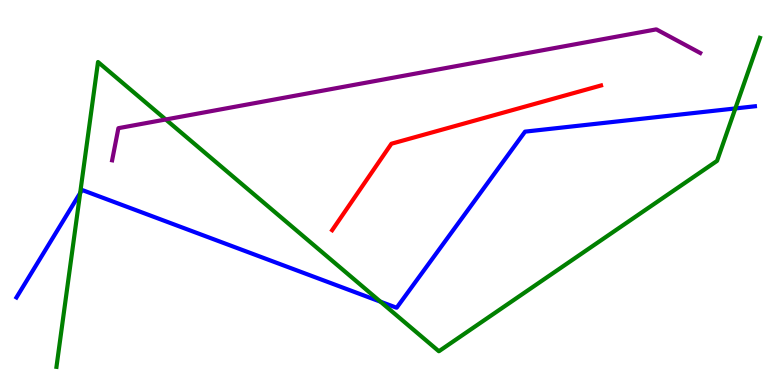[{'lines': ['blue', 'red'], 'intersections': []}, {'lines': ['green', 'red'], 'intersections': []}, {'lines': ['purple', 'red'], 'intersections': []}, {'lines': ['blue', 'green'], 'intersections': [{'x': 1.03, 'y': 4.99}, {'x': 4.91, 'y': 2.16}, {'x': 9.49, 'y': 7.18}]}, {'lines': ['blue', 'purple'], 'intersections': []}, {'lines': ['green', 'purple'], 'intersections': [{'x': 2.14, 'y': 6.9}]}]